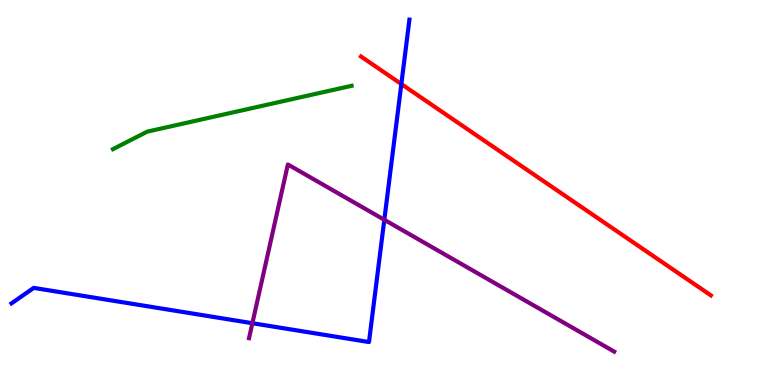[{'lines': ['blue', 'red'], 'intersections': [{'x': 5.18, 'y': 7.82}]}, {'lines': ['green', 'red'], 'intersections': []}, {'lines': ['purple', 'red'], 'intersections': []}, {'lines': ['blue', 'green'], 'intersections': []}, {'lines': ['blue', 'purple'], 'intersections': [{'x': 3.26, 'y': 1.6}, {'x': 4.96, 'y': 4.29}]}, {'lines': ['green', 'purple'], 'intersections': []}]